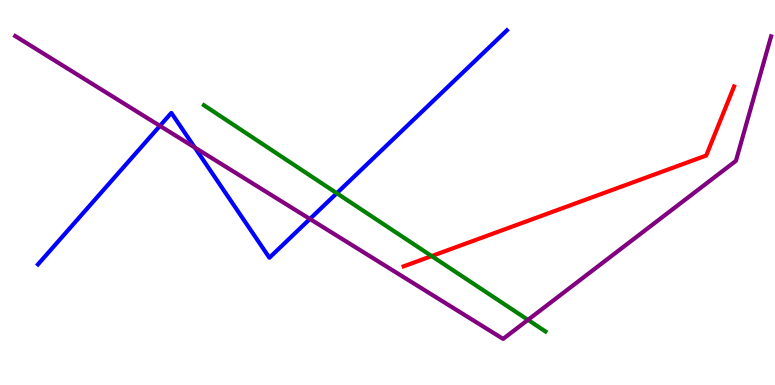[{'lines': ['blue', 'red'], 'intersections': []}, {'lines': ['green', 'red'], 'intersections': [{'x': 5.57, 'y': 3.35}]}, {'lines': ['purple', 'red'], 'intersections': []}, {'lines': ['blue', 'green'], 'intersections': [{'x': 4.35, 'y': 4.98}]}, {'lines': ['blue', 'purple'], 'intersections': [{'x': 2.06, 'y': 6.73}, {'x': 2.51, 'y': 6.17}, {'x': 4.0, 'y': 4.31}]}, {'lines': ['green', 'purple'], 'intersections': [{'x': 6.81, 'y': 1.69}]}]